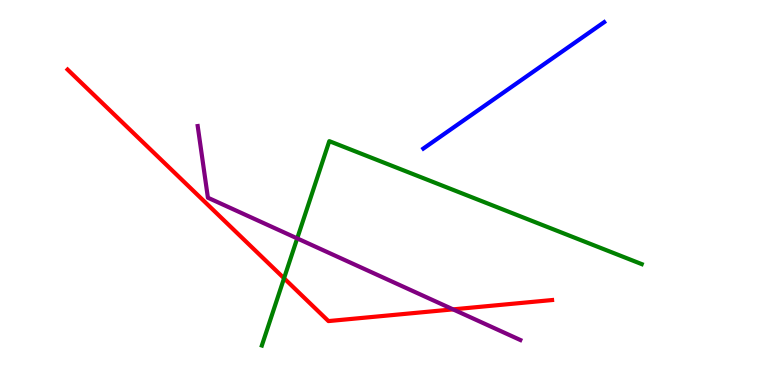[{'lines': ['blue', 'red'], 'intersections': []}, {'lines': ['green', 'red'], 'intersections': [{'x': 3.67, 'y': 2.77}]}, {'lines': ['purple', 'red'], 'intersections': [{'x': 5.85, 'y': 1.96}]}, {'lines': ['blue', 'green'], 'intersections': []}, {'lines': ['blue', 'purple'], 'intersections': []}, {'lines': ['green', 'purple'], 'intersections': [{'x': 3.83, 'y': 3.81}]}]